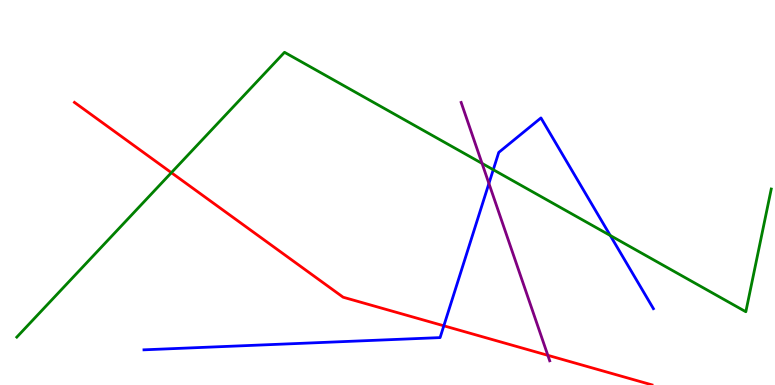[{'lines': ['blue', 'red'], 'intersections': [{'x': 5.73, 'y': 1.54}]}, {'lines': ['green', 'red'], 'intersections': [{'x': 2.21, 'y': 5.51}]}, {'lines': ['purple', 'red'], 'intersections': [{'x': 7.07, 'y': 0.771}]}, {'lines': ['blue', 'green'], 'intersections': [{'x': 6.36, 'y': 5.59}, {'x': 7.87, 'y': 3.88}]}, {'lines': ['blue', 'purple'], 'intersections': [{'x': 6.31, 'y': 5.23}]}, {'lines': ['green', 'purple'], 'intersections': [{'x': 6.22, 'y': 5.76}]}]